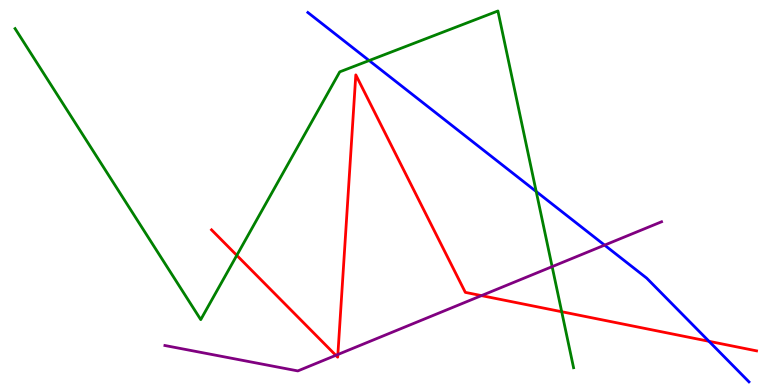[{'lines': ['blue', 'red'], 'intersections': [{'x': 9.15, 'y': 1.13}]}, {'lines': ['green', 'red'], 'intersections': [{'x': 3.06, 'y': 3.37}, {'x': 7.25, 'y': 1.9}]}, {'lines': ['purple', 'red'], 'intersections': [{'x': 4.33, 'y': 0.771}, {'x': 4.36, 'y': 0.792}, {'x': 6.21, 'y': 2.32}]}, {'lines': ['blue', 'green'], 'intersections': [{'x': 4.76, 'y': 8.43}, {'x': 6.92, 'y': 5.03}]}, {'lines': ['blue', 'purple'], 'intersections': [{'x': 7.8, 'y': 3.63}]}, {'lines': ['green', 'purple'], 'intersections': [{'x': 7.12, 'y': 3.07}]}]